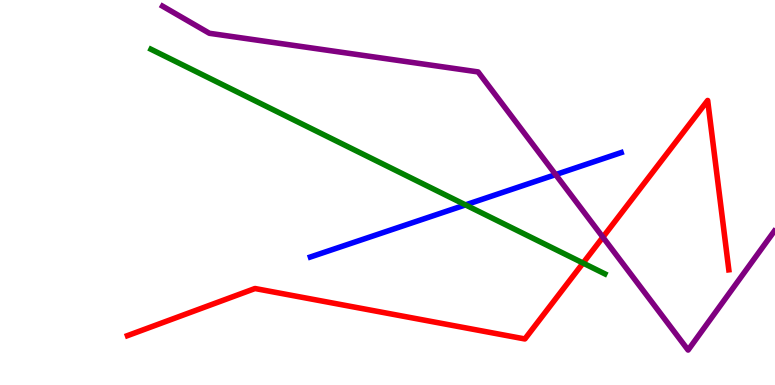[{'lines': ['blue', 'red'], 'intersections': []}, {'lines': ['green', 'red'], 'intersections': [{'x': 7.52, 'y': 3.17}]}, {'lines': ['purple', 'red'], 'intersections': [{'x': 7.78, 'y': 3.84}]}, {'lines': ['blue', 'green'], 'intersections': [{'x': 6.01, 'y': 4.68}]}, {'lines': ['blue', 'purple'], 'intersections': [{'x': 7.17, 'y': 5.46}]}, {'lines': ['green', 'purple'], 'intersections': []}]